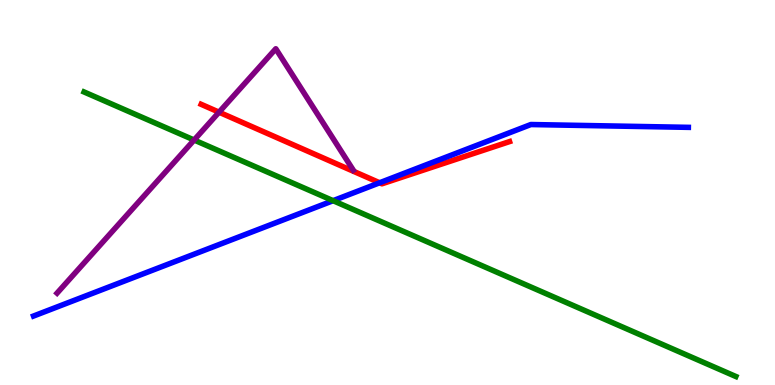[{'lines': ['blue', 'red'], 'intersections': [{'x': 4.9, 'y': 5.25}]}, {'lines': ['green', 'red'], 'intersections': []}, {'lines': ['purple', 'red'], 'intersections': [{'x': 2.83, 'y': 7.09}]}, {'lines': ['blue', 'green'], 'intersections': [{'x': 4.3, 'y': 4.79}]}, {'lines': ['blue', 'purple'], 'intersections': []}, {'lines': ['green', 'purple'], 'intersections': [{'x': 2.5, 'y': 6.36}]}]